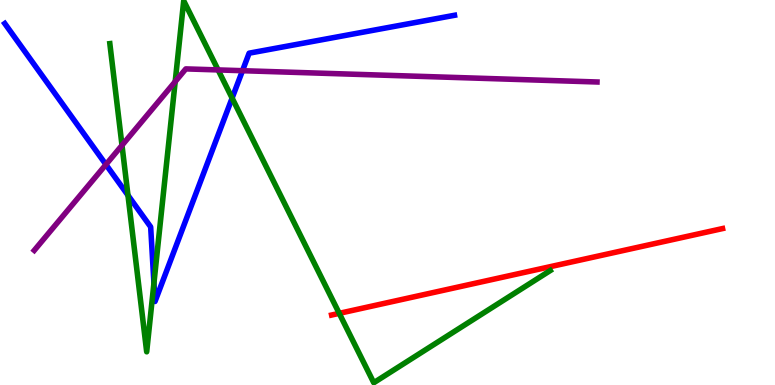[{'lines': ['blue', 'red'], 'intersections': []}, {'lines': ['green', 'red'], 'intersections': [{'x': 4.38, 'y': 1.86}]}, {'lines': ['purple', 'red'], 'intersections': []}, {'lines': ['blue', 'green'], 'intersections': [{'x': 1.65, 'y': 4.93}, {'x': 1.99, 'y': 2.65}, {'x': 3.0, 'y': 7.45}]}, {'lines': ['blue', 'purple'], 'intersections': [{'x': 1.37, 'y': 5.73}, {'x': 3.13, 'y': 8.16}]}, {'lines': ['green', 'purple'], 'intersections': [{'x': 1.57, 'y': 6.23}, {'x': 2.26, 'y': 7.88}, {'x': 2.81, 'y': 8.18}]}]